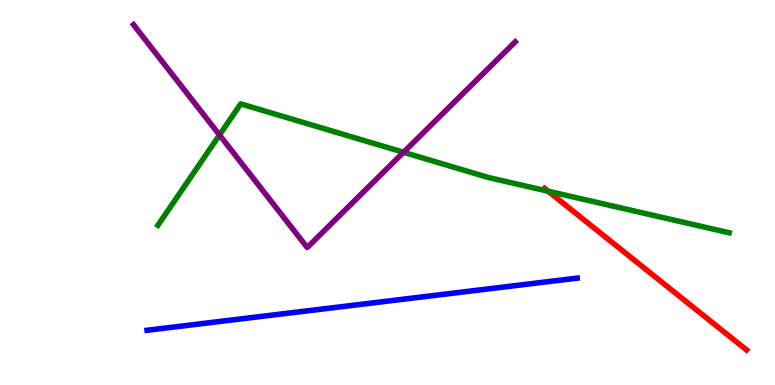[{'lines': ['blue', 'red'], 'intersections': []}, {'lines': ['green', 'red'], 'intersections': [{'x': 7.07, 'y': 5.03}]}, {'lines': ['purple', 'red'], 'intersections': []}, {'lines': ['blue', 'green'], 'intersections': []}, {'lines': ['blue', 'purple'], 'intersections': []}, {'lines': ['green', 'purple'], 'intersections': [{'x': 2.83, 'y': 6.49}, {'x': 5.21, 'y': 6.04}]}]